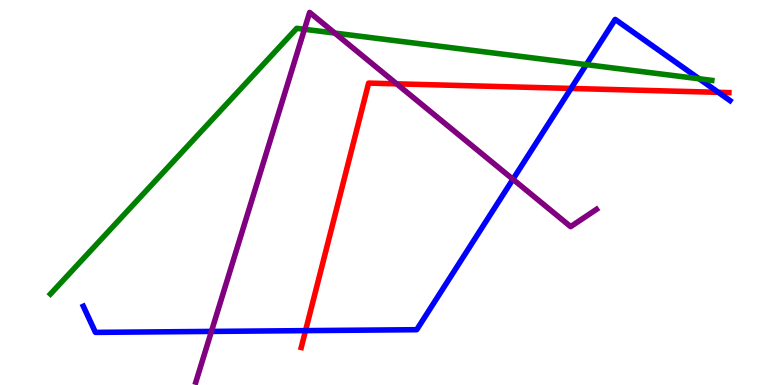[{'lines': ['blue', 'red'], 'intersections': [{'x': 3.94, 'y': 1.41}, {'x': 7.37, 'y': 7.7}, {'x': 9.27, 'y': 7.6}]}, {'lines': ['green', 'red'], 'intersections': []}, {'lines': ['purple', 'red'], 'intersections': [{'x': 5.12, 'y': 7.82}]}, {'lines': ['blue', 'green'], 'intersections': [{'x': 7.56, 'y': 8.32}, {'x': 9.02, 'y': 7.95}]}, {'lines': ['blue', 'purple'], 'intersections': [{'x': 2.73, 'y': 1.39}, {'x': 6.62, 'y': 5.34}]}, {'lines': ['green', 'purple'], 'intersections': [{'x': 3.93, 'y': 9.24}, {'x': 4.32, 'y': 9.14}]}]